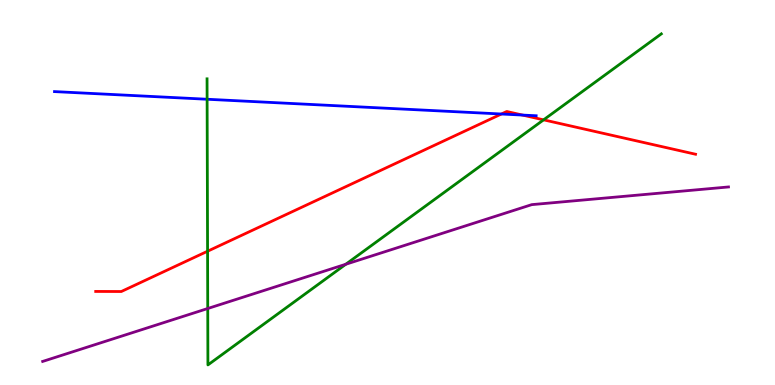[{'lines': ['blue', 'red'], 'intersections': [{'x': 6.47, 'y': 7.04}, {'x': 6.74, 'y': 7.01}]}, {'lines': ['green', 'red'], 'intersections': [{'x': 2.68, 'y': 3.47}, {'x': 7.01, 'y': 6.89}]}, {'lines': ['purple', 'red'], 'intersections': []}, {'lines': ['blue', 'green'], 'intersections': [{'x': 2.67, 'y': 7.42}]}, {'lines': ['blue', 'purple'], 'intersections': []}, {'lines': ['green', 'purple'], 'intersections': [{'x': 2.68, 'y': 1.99}, {'x': 4.46, 'y': 3.14}]}]